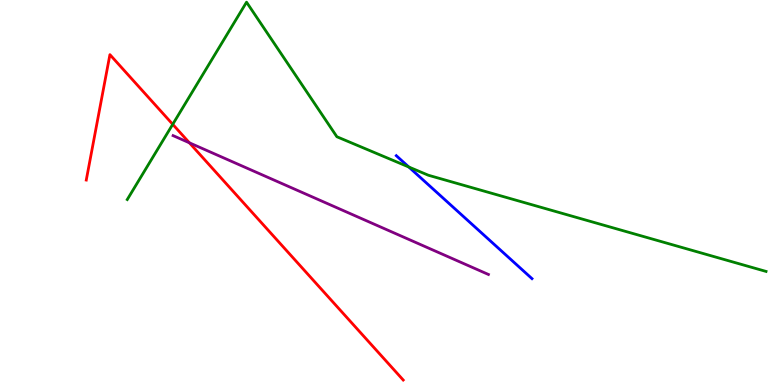[{'lines': ['blue', 'red'], 'intersections': []}, {'lines': ['green', 'red'], 'intersections': [{'x': 2.23, 'y': 6.77}]}, {'lines': ['purple', 'red'], 'intersections': [{'x': 2.44, 'y': 6.29}]}, {'lines': ['blue', 'green'], 'intersections': [{'x': 5.27, 'y': 5.66}]}, {'lines': ['blue', 'purple'], 'intersections': []}, {'lines': ['green', 'purple'], 'intersections': []}]